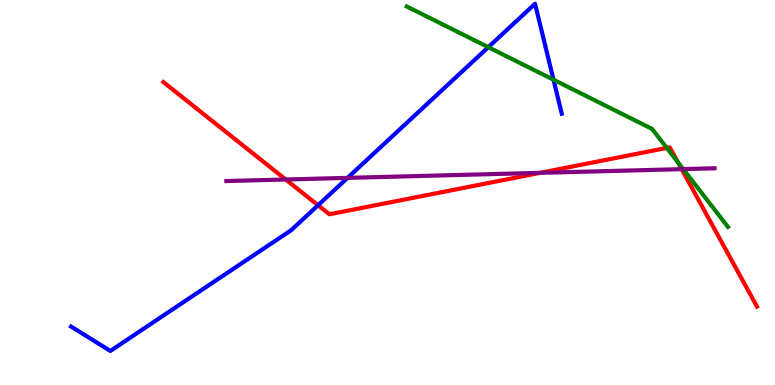[{'lines': ['blue', 'red'], 'intersections': [{'x': 4.1, 'y': 4.67}]}, {'lines': ['green', 'red'], 'intersections': [{'x': 8.6, 'y': 6.16}, {'x': 8.75, 'y': 5.78}]}, {'lines': ['purple', 'red'], 'intersections': [{'x': 3.69, 'y': 5.34}, {'x': 6.97, 'y': 5.51}, {'x': 8.8, 'y': 5.61}]}, {'lines': ['blue', 'green'], 'intersections': [{'x': 6.3, 'y': 8.77}, {'x': 7.14, 'y': 7.93}]}, {'lines': ['blue', 'purple'], 'intersections': [{'x': 4.48, 'y': 5.38}]}, {'lines': ['green', 'purple'], 'intersections': [{'x': 8.82, 'y': 5.61}]}]